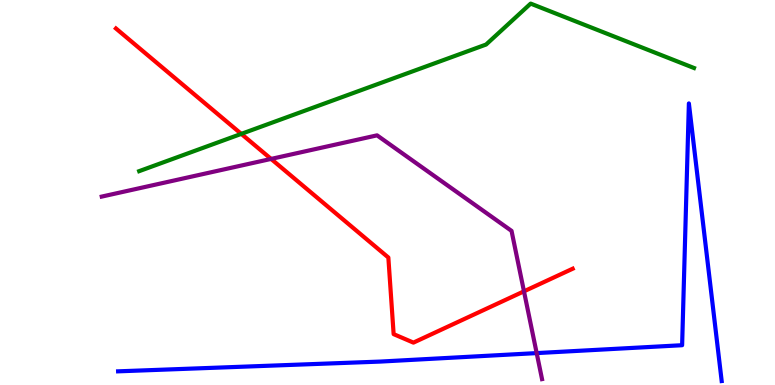[{'lines': ['blue', 'red'], 'intersections': []}, {'lines': ['green', 'red'], 'intersections': [{'x': 3.11, 'y': 6.52}]}, {'lines': ['purple', 'red'], 'intersections': [{'x': 3.5, 'y': 5.87}, {'x': 6.76, 'y': 2.43}]}, {'lines': ['blue', 'green'], 'intersections': []}, {'lines': ['blue', 'purple'], 'intersections': [{'x': 6.92, 'y': 0.829}]}, {'lines': ['green', 'purple'], 'intersections': []}]